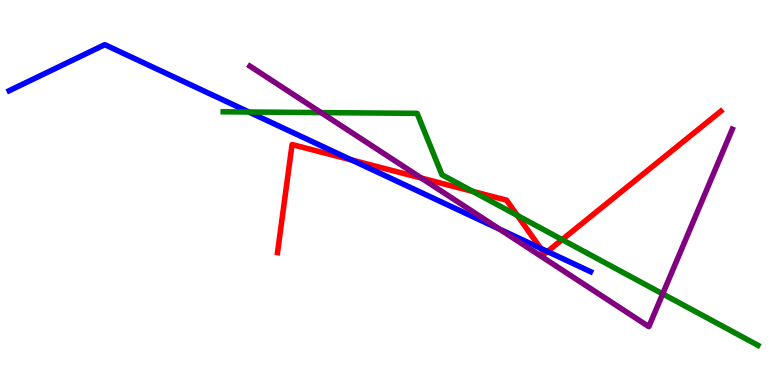[{'lines': ['blue', 'red'], 'intersections': [{'x': 4.54, 'y': 5.85}, {'x': 6.98, 'y': 3.55}, {'x': 7.06, 'y': 3.47}]}, {'lines': ['green', 'red'], 'intersections': [{'x': 6.1, 'y': 5.03}, {'x': 6.68, 'y': 4.4}, {'x': 7.25, 'y': 3.78}]}, {'lines': ['purple', 'red'], 'intersections': [{'x': 5.44, 'y': 5.37}]}, {'lines': ['blue', 'green'], 'intersections': [{'x': 3.21, 'y': 7.09}]}, {'lines': ['blue', 'purple'], 'intersections': [{'x': 6.45, 'y': 4.05}]}, {'lines': ['green', 'purple'], 'intersections': [{'x': 4.14, 'y': 7.08}, {'x': 8.55, 'y': 2.37}]}]